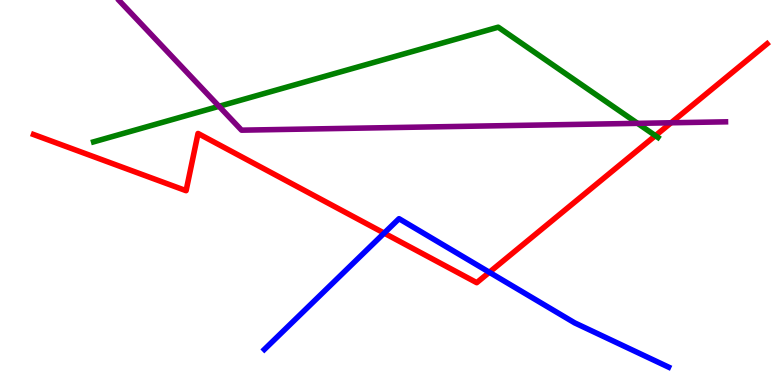[{'lines': ['blue', 'red'], 'intersections': [{'x': 4.96, 'y': 3.94}, {'x': 6.31, 'y': 2.93}]}, {'lines': ['green', 'red'], 'intersections': [{'x': 8.46, 'y': 6.48}]}, {'lines': ['purple', 'red'], 'intersections': [{'x': 8.66, 'y': 6.81}]}, {'lines': ['blue', 'green'], 'intersections': []}, {'lines': ['blue', 'purple'], 'intersections': []}, {'lines': ['green', 'purple'], 'intersections': [{'x': 2.83, 'y': 7.24}, {'x': 8.23, 'y': 6.8}]}]